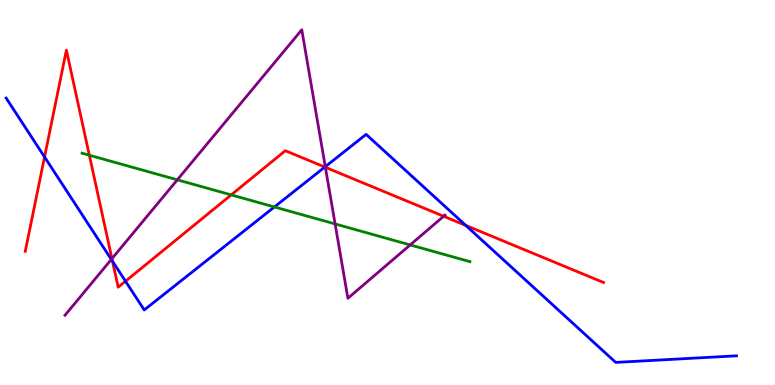[{'lines': ['blue', 'red'], 'intersections': [{'x': 0.575, 'y': 5.92}, {'x': 1.45, 'y': 3.21}, {'x': 1.62, 'y': 2.7}, {'x': 4.19, 'y': 5.66}, {'x': 6.01, 'y': 4.14}]}, {'lines': ['green', 'red'], 'intersections': [{'x': 1.15, 'y': 5.97}, {'x': 2.98, 'y': 4.94}]}, {'lines': ['purple', 'red'], 'intersections': [{'x': 1.44, 'y': 3.28}, {'x': 4.2, 'y': 5.65}, {'x': 5.72, 'y': 4.38}]}, {'lines': ['blue', 'green'], 'intersections': [{'x': 3.54, 'y': 4.62}]}, {'lines': ['blue', 'purple'], 'intersections': [{'x': 1.44, 'y': 3.26}, {'x': 4.2, 'y': 5.67}]}, {'lines': ['green', 'purple'], 'intersections': [{'x': 2.29, 'y': 5.33}, {'x': 4.32, 'y': 4.18}, {'x': 5.29, 'y': 3.64}]}]